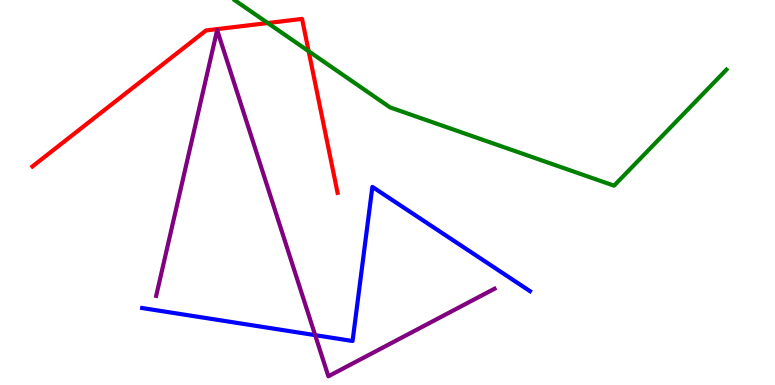[{'lines': ['blue', 'red'], 'intersections': []}, {'lines': ['green', 'red'], 'intersections': [{'x': 3.46, 'y': 9.4}, {'x': 3.98, 'y': 8.67}]}, {'lines': ['purple', 'red'], 'intersections': []}, {'lines': ['blue', 'green'], 'intersections': []}, {'lines': ['blue', 'purple'], 'intersections': [{'x': 4.07, 'y': 1.29}]}, {'lines': ['green', 'purple'], 'intersections': []}]